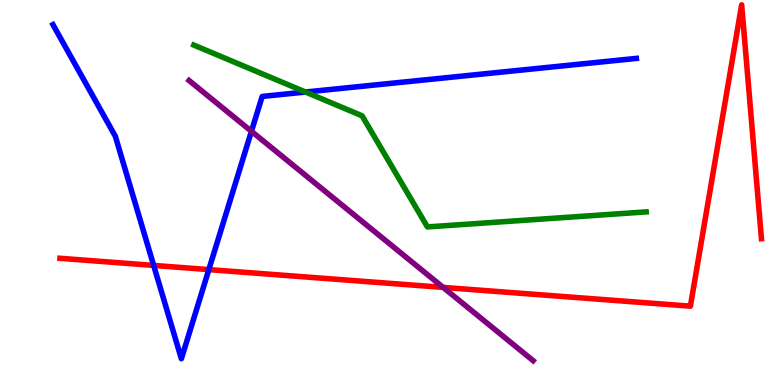[{'lines': ['blue', 'red'], 'intersections': [{'x': 1.98, 'y': 3.11}, {'x': 2.69, 'y': 3.0}]}, {'lines': ['green', 'red'], 'intersections': []}, {'lines': ['purple', 'red'], 'intersections': [{'x': 5.72, 'y': 2.54}]}, {'lines': ['blue', 'green'], 'intersections': [{'x': 3.94, 'y': 7.61}]}, {'lines': ['blue', 'purple'], 'intersections': [{'x': 3.24, 'y': 6.59}]}, {'lines': ['green', 'purple'], 'intersections': []}]